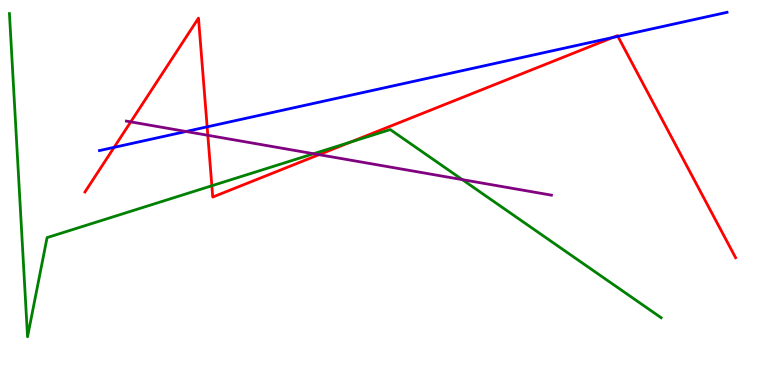[{'lines': ['blue', 'red'], 'intersections': [{'x': 1.47, 'y': 6.17}, {'x': 2.67, 'y': 6.71}, {'x': 7.91, 'y': 9.03}, {'x': 7.97, 'y': 9.06}]}, {'lines': ['green', 'red'], 'intersections': [{'x': 2.73, 'y': 5.18}, {'x': 4.52, 'y': 6.31}]}, {'lines': ['purple', 'red'], 'intersections': [{'x': 1.69, 'y': 6.83}, {'x': 2.68, 'y': 6.49}, {'x': 4.12, 'y': 5.98}]}, {'lines': ['blue', 'green'], 'intersections': []}, {'lines': ['blue', 'purple'], 'intersections': [{'x': 2.4, 'y': 6.58}]}, {'lines': ['green', 'purple'], 'intersections': [{'x': 4.05, 'y': 6.01}, {'x': 5.97, 'y': 5.33}]}]